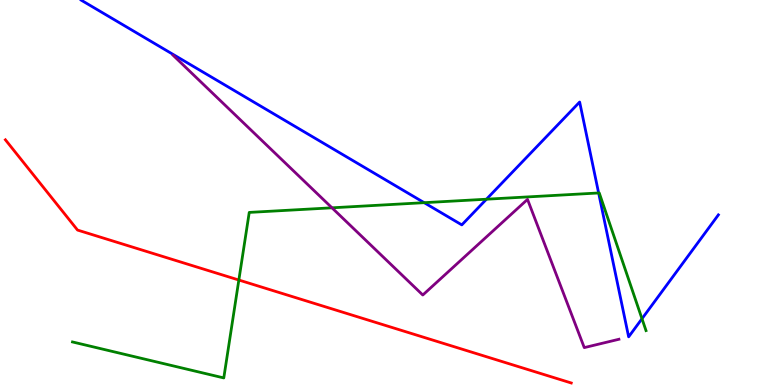[{'lines': ['blue', 'red'], 'intersections': []}, {'lines': ['green', 'red'], 'intersections': [{'x': 3.08, 'y': 2.73}]}, {'lines': ['purple', 'red'], 'intersections': []}, {'lines': ['blue', 'green'], 'intersections': [{'x': 5.47, 'y': 4.74}, {'x': 6.28, 'y': 4.83}, {'x': 7.72, 'y': 4.99}, {'x': 8.28, 'y': 1.72}]}, {'lines': ['blue', 'purple'], 'intersections': []}, {'lines': ['green', 'purple'], 'intersections': [{'x': 4.28, 'y': 4.6}]}]